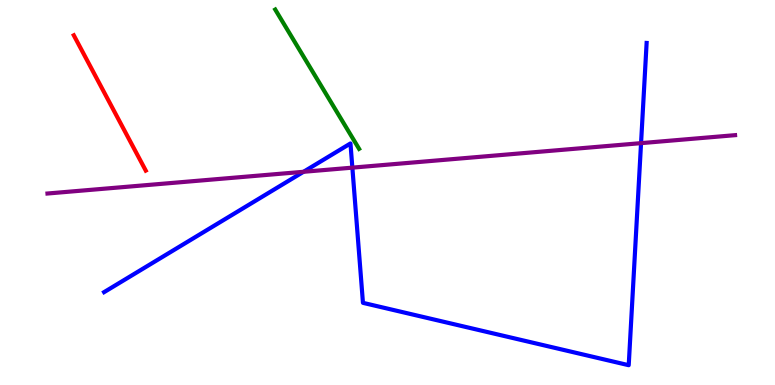[{'lines': ['blue', 'red'], 'intersections': []}, {'lines': ['green', 'red'], 'intersections': []}, {'lines': ['purple', 'red'], 'intersections': []}, {'lines': ['blue', 'green'], 'intersections': []}, {'lines': ['blue', 'purple'], 'intersections': [{'x': 3.92, 'y': 5.54}, {'x': 4.55, 'y': 5.65}, {'x': 8.27, 'y': 6.28}]}, {'lines': ['green', 'purple'], 'intersections': []}]